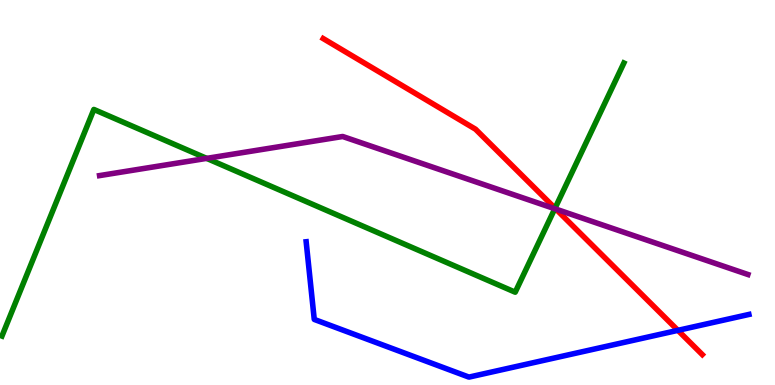[{'lines': ['blue', 'red'], 'intersections': [{'x': 8.75, 'y': 1.42}]}, {'lines': ['green', 'red'], 'intersections': [{'x': 7.16, 'y': 4.59}]}, {'lines': ['purple', 'red'], 'intersections': [{'x': 7.17, 'y': 4.57}]}, {'lines': ['blue', 'green'], 'intersections': []}, {'lines': ['blue', 'purple'], 'intersections': []}, {'lines': ['green', 'purple'], 'intersections': [{'x': 2.67, 'y': 5.89}, {'x': 7.16, 'y': 4.58}]}]